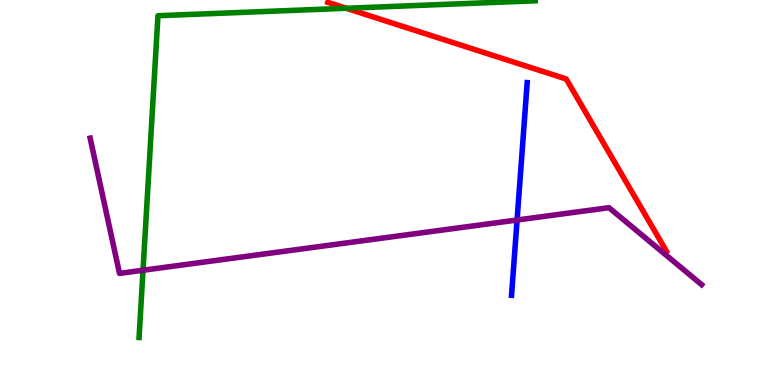[{'lines': ['blue', 'red'], 'intersections': []}, {'lines': ['green', 'red'], 'intersections': [{'x': 4.47, 'y': 9.79}]}, {'lines': ['purple', 'red'], 'intersections': []}, {'lines': ['blue', 'green'], 'intersections': []}, {'lines': ['blue', 'purple'], 'intersections': [{'x': 6.67, 'y': 4.29}]}, {'lines': ['green', 'purple'], 'intersections': [{'x': 1.85, 'y': 2.98}]}]